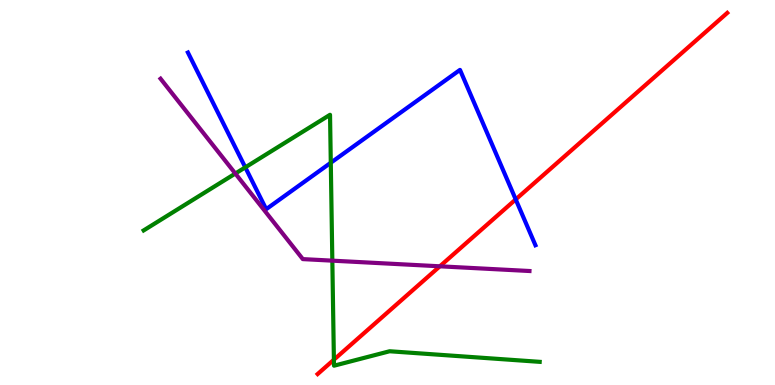[{'lines': ['blue', 'red'], 'intersections': [{'x': 6.65, 'y': 4.82}]}, {'lines': ['green', 'red'], 'intersections': [{'x': 4.31, 'y': 0.657}]}, {'lines': ['purple', 'red'], 'intersections': [{'x': 5.68, 'y': 3.08}]}, {'lines': ['blue', 'green'], 'intersections': [{'x': 3.17, 'y': 5.65}, {'x': 4.27, 'y': 5.77}]}, {'lines': ['blue', 'purple'], 'intersections': []}, {'lines': ['green', 'purple'], 'intersections': [{'x': 3.04, 'y': 5.49}, {'x': 4.29, 'y': 3.23}]}]